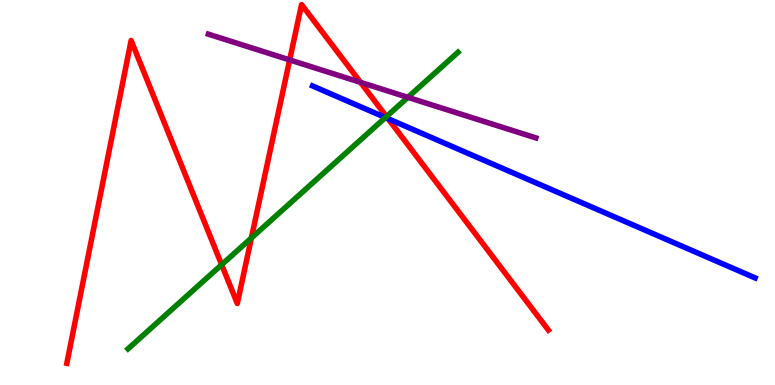[{'lines': ['blue', 'red'], 'intersections': [{'x': 5.01, 'y': 6.92}]}, {'lines': ['green', 'red'], 'intersections': [{'x': 2.86, 'y': 3.12}, {'x': 3.24, 'y': 3.82}, {'x': 4.99, 'y': 6.97}]}, {'lines': ['purple', 'red'], 'intersections': [{'x': 3.74, 'y': 8.44}, {'x': 4.65, 'y': 7.86}]}, {'lines': ['blue', 'green'], 'intersections': [{'x': 4.97, 'y': 6.95}]}, {'lines': ['blue', 'purple'], 'intersections': []}, {'lines': ['green', 'purple'], 'intersections': [{'x': 5.26, 'y': 7.47}]}]